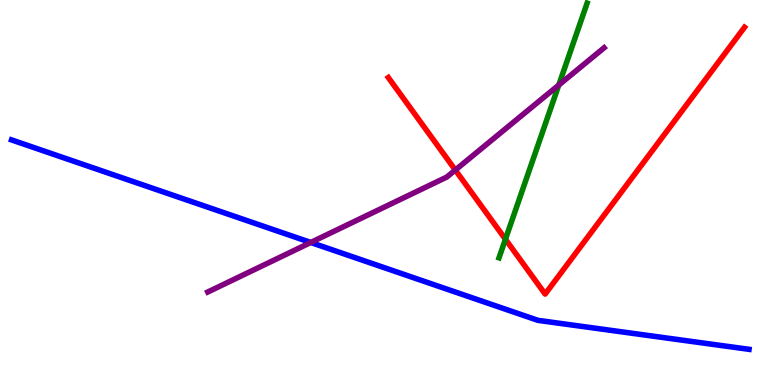[{'lines': ['blue', 'red'], 'intersections': []}, {'lines': ['green', 'red'], 'intersections': [{'x': 6.52, 'y': 3.79}]}, {'lines': ['purple', 'red'], 'intersections': [{'x': 5.88, 'y': 5.58}]}, {'lines': ['blue', 'green'], 'intersections': []}, {'lines': ['blue', 'purple'], 'intersections': [{'x': 4.01, 'y': 3.7}]}, {'lines': ['green', 'purple'], 'intersections': [{'x': 7.21, 'y': 7.79}]}]